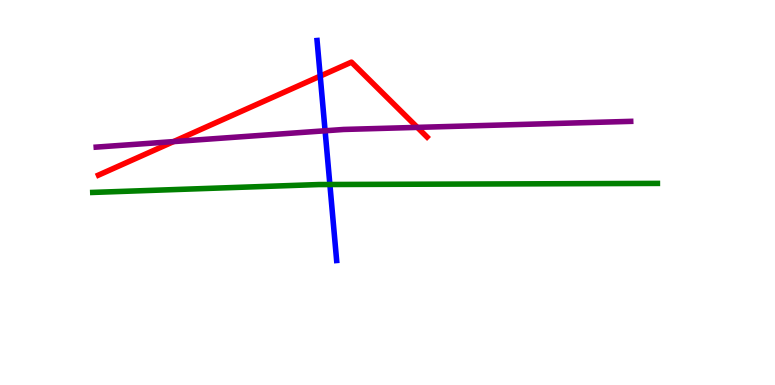[{'lines': ['blue', 'red'], 'intersections': [{'x': 4.13, 'y': 8.02}]}, {'lines': ['green', 'red'], 'intersections': []}, {'lines': ['purple', 'red'], 'intersections': [{'x': 2.24, 'y': 6.32}, {'x': 5.38, 'y': 6.69}]}, {'lines': ['blue', 'green'], 'intersections': [{'x': 4.26, 'y': 5.21}]}, {'lines': ['blue', 'purple'], 'intersections': [{'x': 4.19, 'y': 6.6}]}, {'lines': ['green', 'purple'], 'intersections': []}]